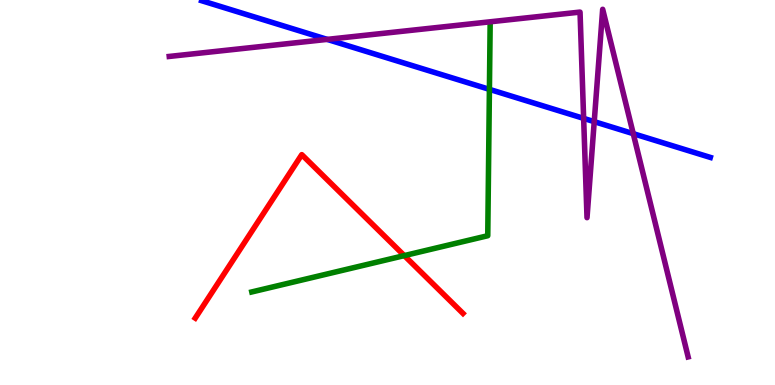[{'lines': ['blue', 'red'], 'intersections': []}, {'lines': ['green', 'red'], 'intersections': [{'x': 5.22, 'y': 3.36}]}, {'lines': ['purple', 'red'], 'intersections': []}, {'lines': ['blue', 'green'], 'intersections': [{'x': 6.32, 'y': 7.68}]}, {'lines': ['blue', 'purple'], 'intersections': [{'x': 4.22, 'y': 8.98}, {'x': 7.53, 'y': 6.93}, {'x': 7.67, 'y': 6.84}, {'x': 8.17, 'y': 6.53}]}, {'lines': ['green', 'purple'], 'intersections': []}]